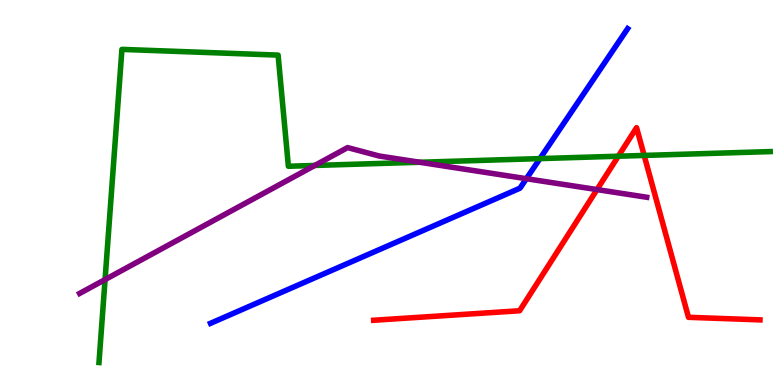[{'lines': ['blue', 'red'], 'intersections': []}, {'lines': ['green', 'red'], 'intersections': [{'x': 7.98, 'y': 5.94}, {'x': 8.31, 'y': 5.96}]}, {'lines': ['purple', 'red'], 'intersections': [{'x': 7.7, 'y': 5.08}]}, {'lines': ['blue', 'green'], 'intersections': [{'x': 6.97, 'y': 5.88}]}, {'lines': ['blue', 'purple'], 'intersections': [{'x': 6.79, 'y': 5.36}]}, {'lines': ['green', 'purple'], 'intersections': [{'x': 1.36, 'y': 2.74}, {'x': 4.06, 'y': 5.7}, {'x': 5.42, 'y': 5.79}]}]